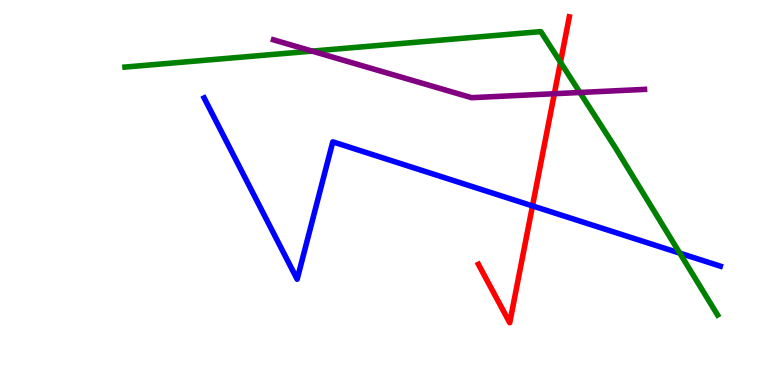[{'lines': ['blue', 'red'], 'intersections': [{'x': 6.87, 'y': 4.65}]}, {'lines': ['green', 'red'], 'intersections': [{'x': 7.23, 'y': 8.38}]}, {'lines': ['purple', 'red'], 'intersections': [{'x': 7.15, 'y': 7.57}]}, {'lines': ['blue', 'green'], 'intersections': [{'x': 8.77, 'y': 3.42}]}, {'lines': ['blue', 'purple'], 'intersections': []}, {'lines': ['green', 'purple'], 'intersections': [{'x': 4.03, 'y': 8.67}, {'x': 7.48, 'y': 7.6}]}]